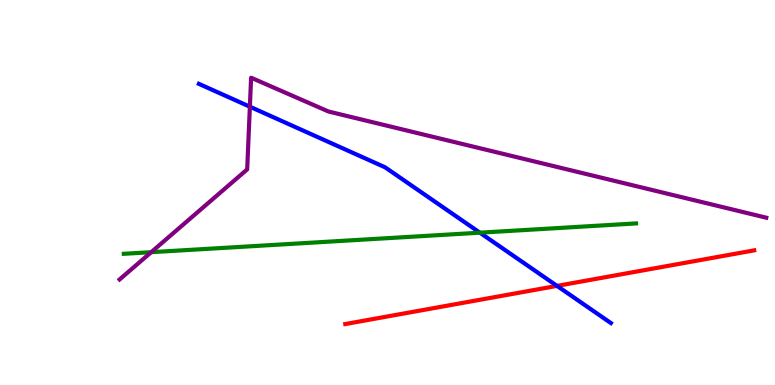[{'lines': ['blue', 'red'], 'intersections': [{'x': 7.19, 'y': 2.57}]}, {'lines': ['green', 'red'], 'intersections': []}, {'lines': ['purple', 'red'], 'intersections': []}, {'lines': ['blue', 'green'], 'intersections': [{'x': 6.19, 'y': 3.96}]}, {'lines': ['blue', 'purple'], 'intersections': [{'x': 3.22, 'y': 7.23}]}, {'lines': ['green', 'purple'], 'intersections': [{'x': 1.95, 'y': 3.45}]}]